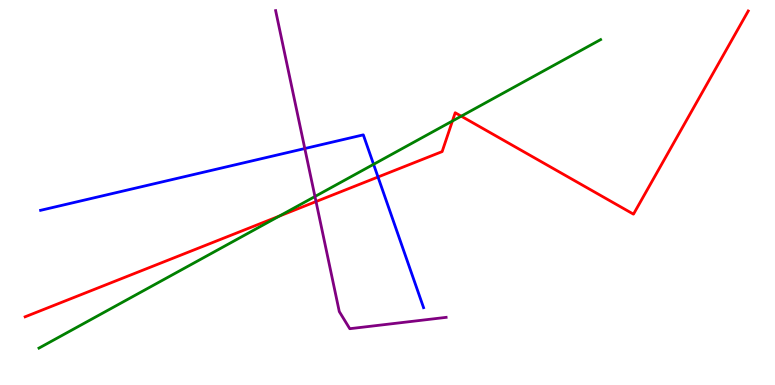[{'lines': ['blue', 'red'], 'intersections': [{'x': 4.88, 'y': 5.4}]}, {'lines': ['green', 'red'], 'intersections': [{'x': 3.6, 'y': 4.39}, {'x': 5.84, 'y': 6.86}, {'x': 5.95, 'y': 6.98}]}, {'lines': ['purple', 'red'], 'intersections': [{'x': 4.08, 'y': 4.76}]}, {'lines': ['blue', 'green'], 'intersections': [{'x': 4.82, 'y': 5.73}]}, {'lines': ['blue', 'purple'], 'intersections': [{'x': 3.93, 'y': 6.14}]}, {'lines': ['green', 'purple'], 'intersections': [{'x': 4.06, 'y': 4.9}]}]